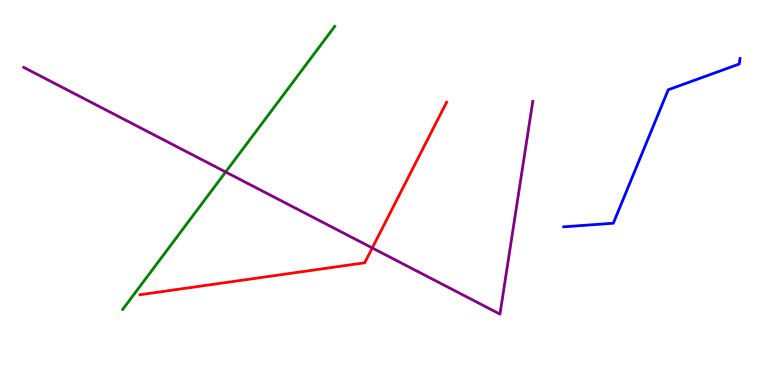[{'lines': ['blue', 'red'], 'intersections': []}, {'lines': ['green', 'red'], 'intersections': []}, {'lines': ['purple', 'red'], 'intersections': [{'x': 4.8, 'y': 3.56}]}, {'lines': ['blue', 'green'], 'intersections': []}, {'lines': ['blue', 'purple'], 'intersections': []}, {'lines': ['green', 'purple'], 'intersections': [{'x': 2.91, 'y': 5.53}]}]